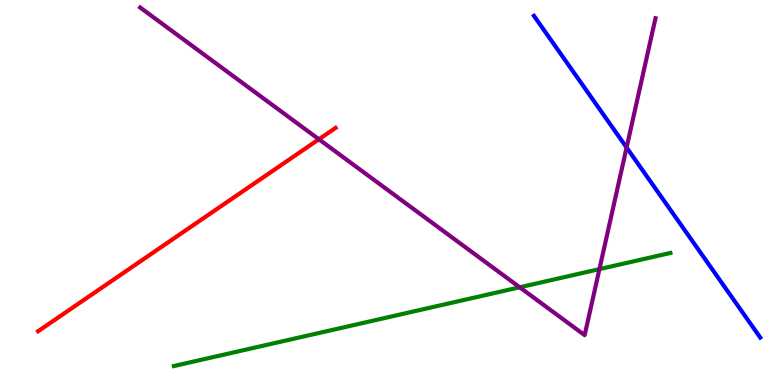[{'lines': ['blue', 'red'], 'intersections': []}, {'lines': ['green', 'red'], 'intersections': []}, {'lines': ['purple', 'red'], 'intersections': [{'x': 4.11, 'y': 6.38}]}, {'lines': ['blue', 'green'], 'intersections': []}, {'lines': ['blue', 'purple'], 'intersections': [{'x': 8.09, 'y': 6.17}]}, {'lines': ['green', 'purple'], 'intersections': [{'x': 6.71, 'y': 2.54}, {'x': 7.73, 'y': 3.01}]}]